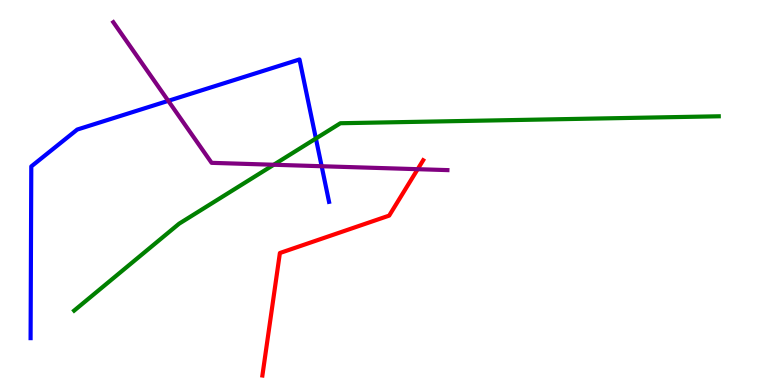[{'lines': ['blue', 'red'], 'intersections': []}, {'lines': ['green', 'red'], 'intersections': []}, {'lines': ['purple', 'red'], 'intersections': [{'x': 5.39, 'y': 5.61}]}, {'lines': ['blue', 'green'], 'intersections': [{'x': 4.08, 'y': 6.4}]}, {'lines': ['blue', 'purple'], 'intersections': [{'x': 2.17, 'y': 7.38}, {'x': 4.15, 'y': 5.68}]}, {'lines': ['green', 'purple'], 'intersections': [{'x': 3.53, 'y': 5.72}]}]